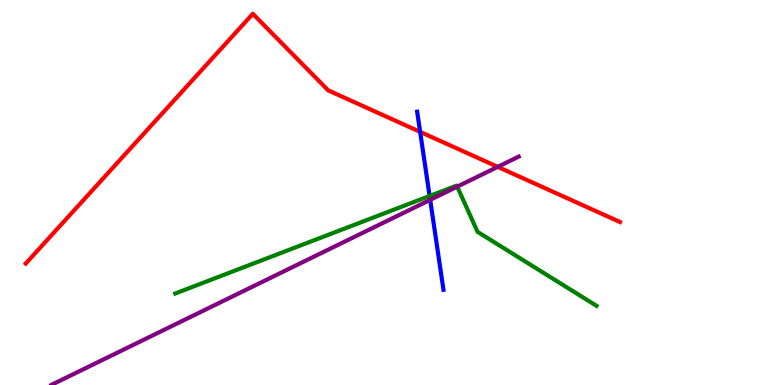[{'lines': ['blue', 'red'], 'intersections': [{'x': 5.42, 'y': 6.58}]}, {'lines': ['green', 'red'], 'intersections': []}, {'lines': ['purple', 'red'], 'intersections': [{'x': 6.42, 'y': 5.67}]}, {'lines': ['blue', 'green'], 'intersections': [{'x': 5.54, 'y': 4.91}]}, {'lines': ['blue', 'purple'], 'intersections': [{'x': 5.55, 'y': 4.81}]}, {'lines': ['green', 'purple'], 'intersections': [{'x': 5.9, 'y': 5.15}]}]